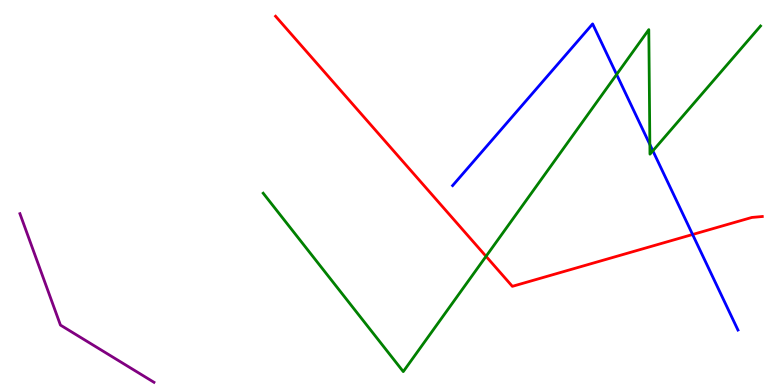[{'lines': ['blue', 'red'], 'intersections': [{'x': 8.94, 'y': 3.91}]}, {'lines': ['green', 'red'], 'intersections': [{'x': 6.27, 'y': 3.34}]}, {'lines': ['purple', 'red'], 'intersections': []}, {'lines': ['blue', 'green'], 'intersections': [{'x': 7.96, 'y': 8.07}, {'x': 8.39, 'y': 6.25}, {'x': 8.42, 'y': 6.08}]}, {'lines': ['blue', 'purple'], 'intersections': []}, {'lines': ['green', 'purple'], 'intersections': []}]